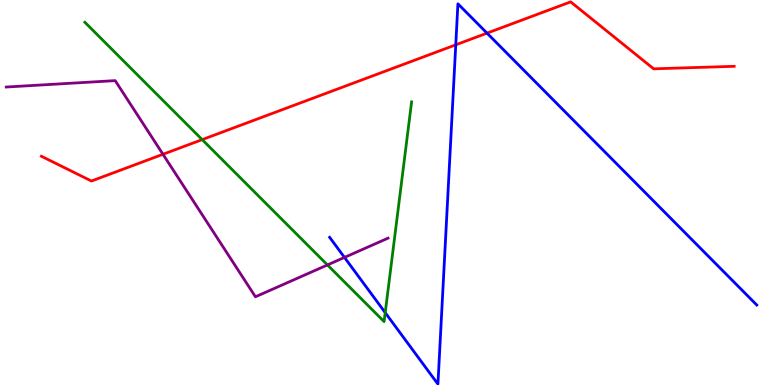[{'lines': ['blue', 'red'], 'intersections': [{'x': 5.88, 'y': 8.84}, {'x': 6.28, 'y': 9.14}]}, {'lines': ['green', 'red'], 'intersections': [{'x': 2.61, 'y': 6.37}]}, {'lines': ['purple', 'red'], 'intersections': [{'x': 2.1, 'y': 5.99}]}, {'lines': ['blue', 'green'], 'intersections': [{'x': 4.97, 'y': 1.88}]}, {'lines': ['blue', 'purple'], 'intersections': [{'x': 4.44, 'y': 3.31}]}, {'lines': ['green', 'purple'], 'intersections': [{'x': 4.23, 'y': 3.12}]}]